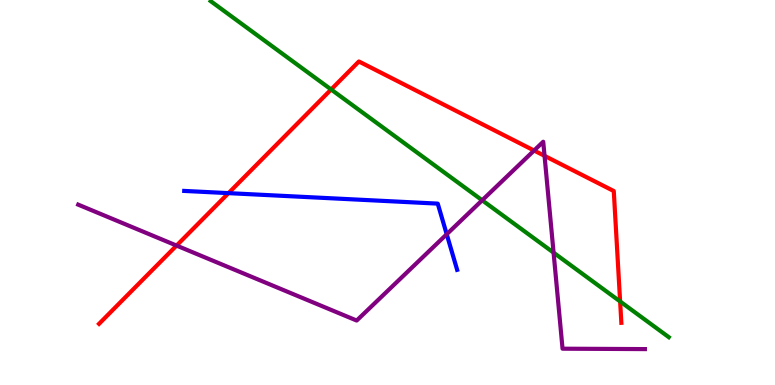[{'lines': ['blue', 'red'], 'intersections': [{'x': 2.95, 'y': 4.98}]}, {'lines': ['green', 'red'], 'intersections': [{'x': 4.27, 'y': 7.68}, {'x': 8.0, 'y': 2.17}]}, {'lines': ['purple', 'red'], 'intersections': [{'x': 2.28, 'y': 3.62}, {'x': 6.89, 'y': 6.09}, {'x': 7.03, 'y': 5.95}]}, {'lines': ['blue', 'green'], 'intersections': []}, {'lines': ['blue', 'purple'], 'intersections': [{'x': 5.76, 'y': 3.92}]}, {'lines': ['green', 'purple'], 'intersections': [{'x': 6.22, 'y': 4.8}, {'x': 7.14, 'y': 3.44}]}]